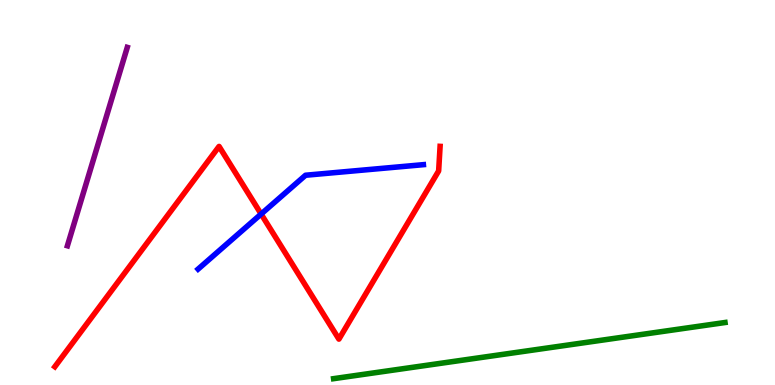[{'lines': ['blue', 'red'], 'intersections': [{'x': 3.37, 'y': 4.44}]}, {'lines': ['green', 'red'], 'intersections': []}, {'lines': ['purple', 'red'], 'intersections': []}, {'lines': ['blue', 'green'], 'intersections': []}, {'lines': ['blue', 'purple'], 'intersections': []}, {'lines': ['green', 'purple'], 'intersections': []}]